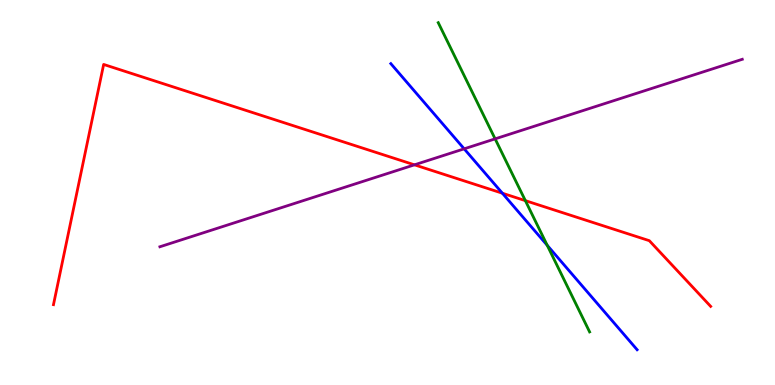[{'lines': ['blue', 'red'], 'intersections': [{'x': 6.48, 'y': 4.98}]}, {'lines': ['green', 'red'], 'intersections': [{'x': 6.78, 'y': 4.79}]}, {'lines': ['purple', 'red'], 'intersections': [{'x': 5.35, 'y': 5.72}]}, {'lines': ['blue', 'green'], 'intersections': [{'x': 7.06, 'y': 3.63}]}, {'lines': ['blue', 'purple'], 'intersections': [{'x': 5.99, 'y': 6.13}]}, {'lines': ['green', 'purple'], 'intersections': [{'x': 6.39, 'y': 6.39}]}]